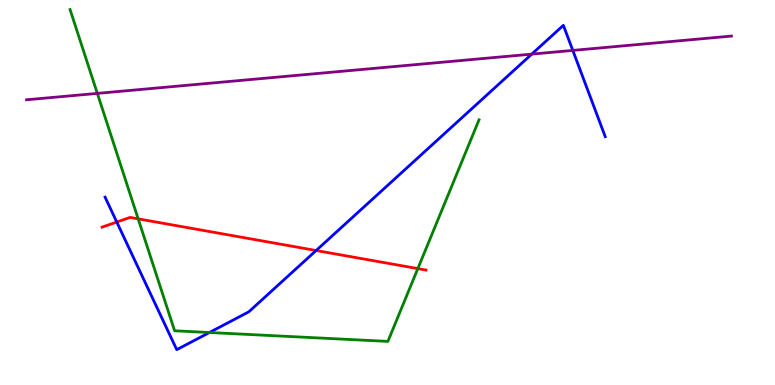[{'lines': ['blue', 'red'], 'intersections': [{'x': 1.51, 'y': 4.23}, {'x': 4.08, 'y': 3.49}]}, {'lines': ['green', 'red'], 'intersections': [{'x': 1.78, 'y': 4.32}, {'x': 5.39, 'y': 3.02}]}, {'lines': ['purple', 'red'], 'intersections': []}, {'lines': ['blue', 'green'], 'intersections': [{'x': 2.7, 'y': 1.36}]}, {'lines': ['blue', 'purple'], 'intersections': [{'x': 6.86, 'y': 8.59}, {'x': 7.39, 'y': 8.69}]}, {'lines': ['green', 'purple'], 'intersections': [{'x': 1.26, 'y': 7.57}]}]